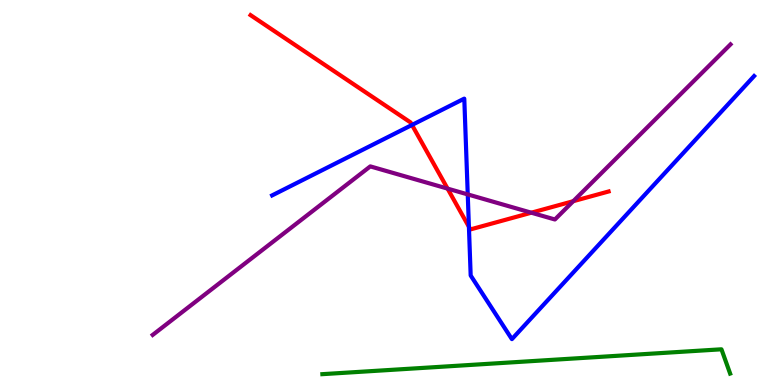[{'lines': ['blue', 'red'], 'intersections': [{'x': 5.32, 'y': 6.75}, {'x': 6.05, 'y': 4.11}]}, {'lines': ['green', 'red'], 'intersections': []}, {'lines': ['purple', 'red'], 'intersections': [{'x': 5.78, 'y': 5.1}, {'x': 6.86, 'y': 4.48}, {'x': 7.4, 'y': 4.77}]}, {'lines': ['blue', 'green'], 'intersections': []}, {'lines': ['blue', 'purple'], 'intersections': [{'x': 6.04, 'y': 4.95}]}, {'lines': ['green', 'purple'], 'intersections': []}]